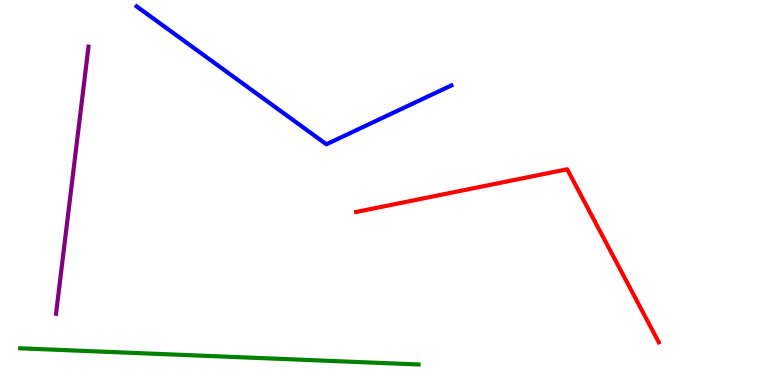[{'lines': ['blue', 'red'], 'intersections': []}, {'lines': ['green', 'red'], 'intersections': []}, {'lines': ['purple', 'red'], 'intersections': []}, {'lines': ['blue', 'green'], 'intersections': []}, {'lines': ['blue', 'purple'], 'intersections': []}, {'lines': ['green', 'purple'], 'intersections': []}]